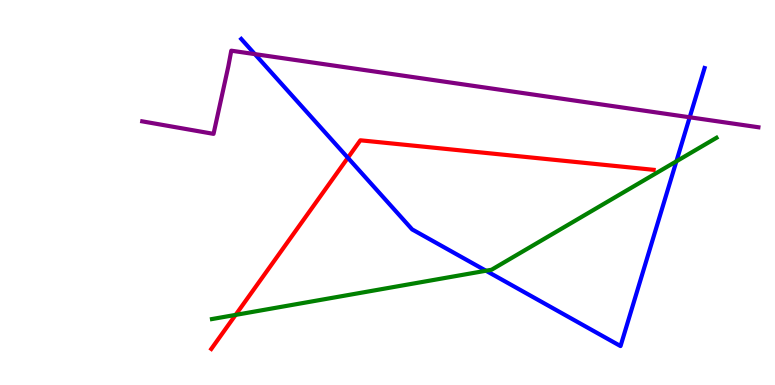[{'lines': ['blue', 'red'], 'intersections': [{'x': 4.49, 'y': 5.9}]}, {'lines': ['green', 'red'], 'intersections': [{'x': 3.04, 'y': 1.82}]}, {'lines': ['purple', 'red'], 'intersections': []}, {'lines': ['blue', 'green'], 'intersections': [{'x': 6.27, 'y': 2.97}, {'x': 8.73, 'y': 5.81}]}, {'lines': ['blue', 'purple'], 'intersections': [{'x': 3.29, 'y': 8.59}, {'x': 8.9, 'y': 6.95}]}, {'lines': ['green', 'purple'], 'intersections': []}]